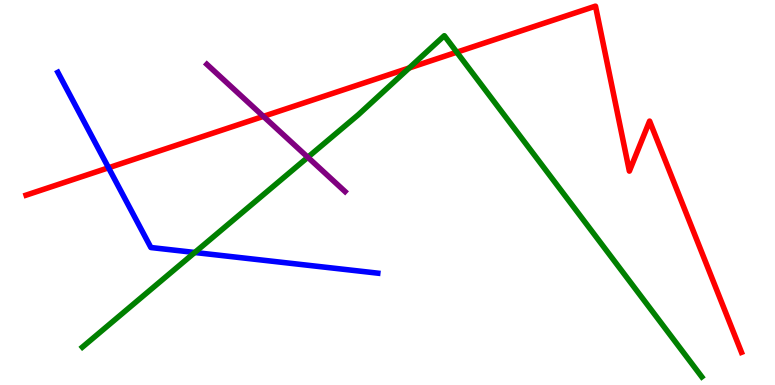[{'lines': ['blue', 'red'], 'intersections': [{'x': 1.4, 'y': 5.64}]}, {'lines': ['green', 'red'], 'intersections': [{'x': 5.28, 'y': 8.23}, {'x': 5.89, 'y': 8.64}]}, {'lines': ['purple', 'red'], 'intersections': [{'x': 3.4, 'y': 6.98}]}, {'lines': ['blue', 'green'], 'intersections': [{'x': 2.51, 'y': 3.44}]}, {'lines': ['blue', 'purple'], 'intersections': []}, {'lines': ['green', 'purple'], 'intersections': [{'x': 3.97, 'y': 5.92}]}]